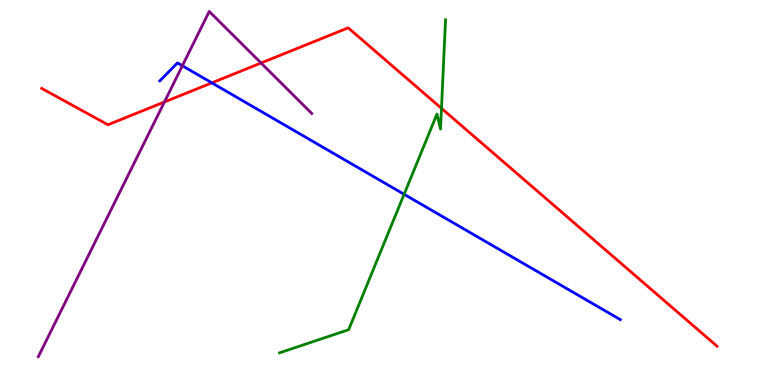[{'lines': ['blue', 'red'], 'intersections': [{'x': 2.73, 'y': 7.85}]}, {'lines': ['green', 'red'], 'intersections': [{'x': 5.7, 'y': 7.19}]}, {'lines': ['purple', 'red'], 'intersections': [{'x': 2.12, 'y': 7.35}, {'x': 3.37, 'y': 8.36}]}, {'lines': ['blue', 'green'], 'intersections': [{'x': 5.21, 'y': 4.95}]}, {'lines': ['blue', 'purple'], 'intersections': [{'x': 2.35, 'y': 8.29}]}, {'lines': ['green', 'purple'], 'intersections': []}]